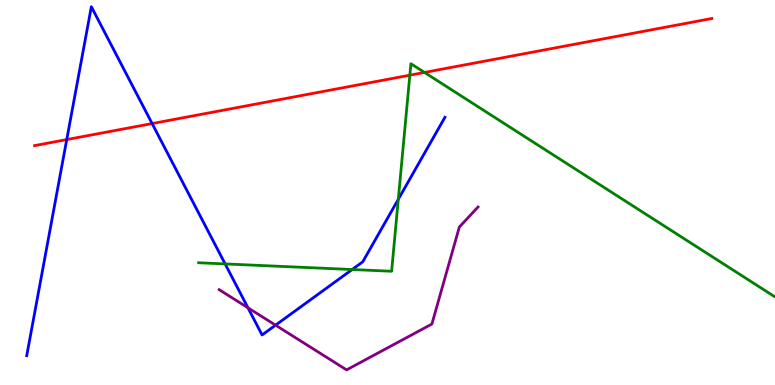[{'lines': ['blue', 'red'], 'intersections': [{'x': 0.861, 'y': 6.37}, {'x': 1.96, 'y': 6.79}]}, {'lines': ['green', 'red'], 'intersections': [{'x': 5.29, 'y': 8.05}, {'x': 5.48, 'y': 8.12}]}, {'lines': ['purple', 'red'], 'intersections': []}, {'lines': ['blue', 'green'], 'intersections': [{'x': 2.9, 'y': 3.14}, {'x': 4.54, 'y': 3.0}, {'x': 5.14, 'y': 4.82}]}, {'lines': ['blue', 'purple'], 'intersections': [{'x': 3.2, 'y': 2.01}, {'x': 3.56, 'y': 1.55}]}, {'lines': ['green', 'purple'], 'intersections': []}]